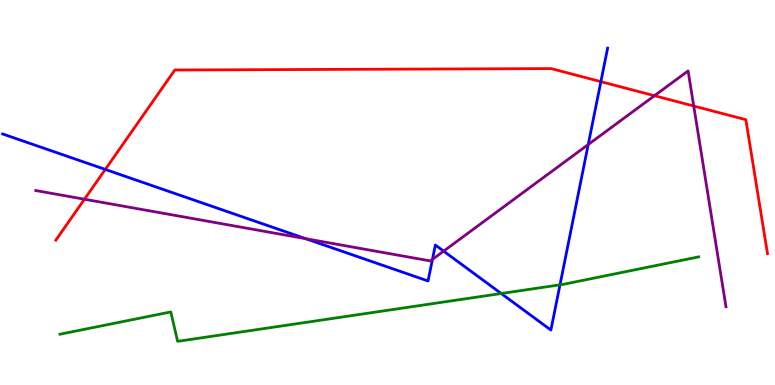[{'lines': ['blue', 'red'], 'intersections': [{'x': 1.36, 'y': 5.6}, {'x': 7.75, 'y': 7.88}]}, {'lines': ['green', 'red'], 'intersections': []}, {'lines': ['purple', 'red'], 'intersections': [{'x': 1.09, 'y': 4.83}, {'x': 8.44, 'y': 7.51}, {'x': 8.95, 'y': 7.25}]}, {'lines': ['blue', 'green'], 'intersections': [{'x': 6.47, 'y': 2.38}, {'x': 7.23, 'y': 2.6}]}, {'lines': ['blue', 'purple'], 'intersections': [{'x': 3.94, 'y': 3.8}, {'x': 5.58, 'y': 3.26}, {'x': 5.72, 'y': 3.48}, {'x': 7.59, 'y': 6.25}]}, {'lines': ['green', 'purple'], 'intersections': []}]